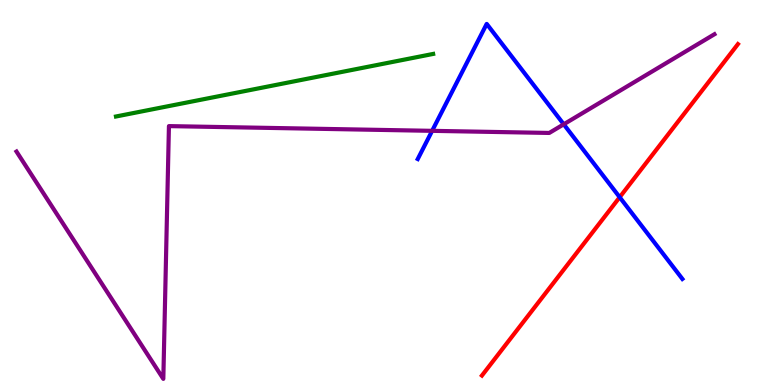[{'lines': ['blue', 'red'], 'intersections': [{'x': 8.0, 'y': 4.88}]}, {'lines': ['green', 'red'], 'intersections': []}, {'lines': ['purple', 'red'], 'intersections': []}, {'lines': ['blue', 'green'], 'intersections': []}, {'lines': ['blue', 'purple'], 'intersections': [{'x': 5.58, 'y': 6.6}, {'x': 7.27, 'y': 6.77}]}, {'lines': ['green', 'purple'], 'intersections': []}]